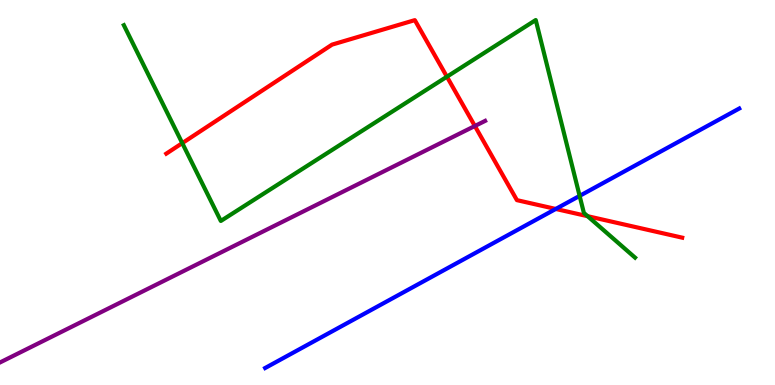[{'lines': ['blue', 'red'], 'intersections': [{'x': 7.17, 'y': 4.57}]}, {'lines': ['green', 'red'], 'intersections': [{'x': 2.35, 'y': 6.28}, {'x': 5.77, 'y': 8.01}, {'x': 7.58, 'y': 4.38}]}, {'lines': ['purple', 'red'], 'intersections': [{'x': 6.13, 'y': 6.73}]}, {'lines': ['blue', 'green'], 'intersections': [{'x': 7.48, 'y': 4.91}]}, {'lines': ['blue', 'purple'], 'intersections': []}, {'lines': ['green', 'purple'], 'intersections': []}]